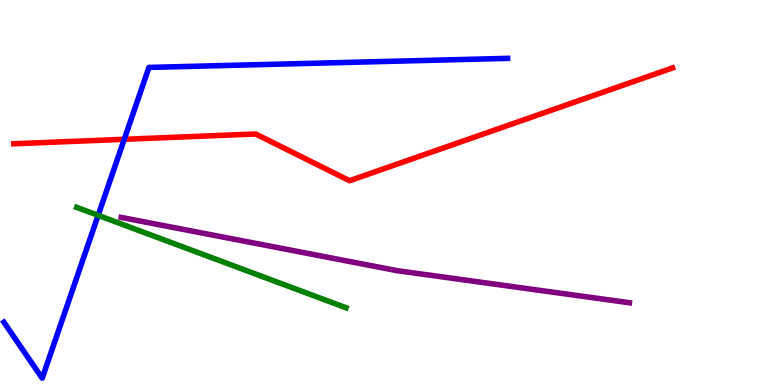[{'lines': ['blue', 'red'], 'intersections': [{'x': 1.6, 'y': 6.38}]}, {'lines': ['green', 'red'], 'intersections': []}, {'lines': ['purple', 'red'], 'intersections': []}, {'lines': ['blue', 'green'], 'intersections': [{'x': 1.27, 'y': 4.41}]}, {'lines': ['blue', 'purple'], 'intersections': []}, {'lines': ['green', 'purple'], 'intersections': []}]